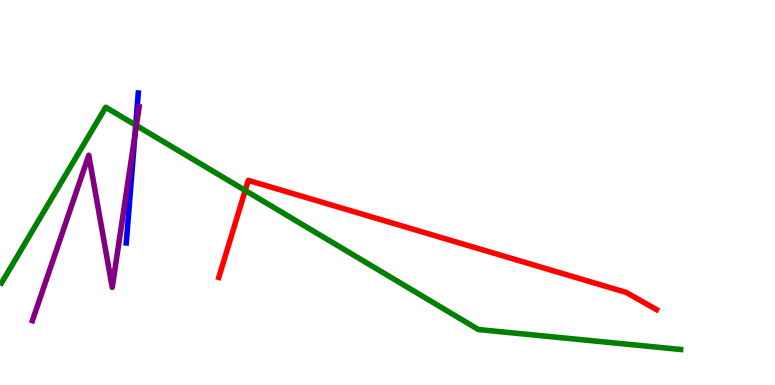[{'lines': ['blue', 'red'], 'intersections': []}, {'lines': ['green', 'red'], 'intersections': [{'x': 3.16, 'y': 5.05}]}, {'lines': ['purple', 'red'], 'intersections': []}, {'lines': ['blue', 'green'], 'intersections': [{'x': 1.75, 'y': 6.75}]}, {'lines': ['blue', 'purple'], 'intersections': [{'x': 1.74, 'y': 6.48}]}, {'lines': ['green', 'purple'], 'intersections': [{'x': 1.76, 'y': 6.74}]}]